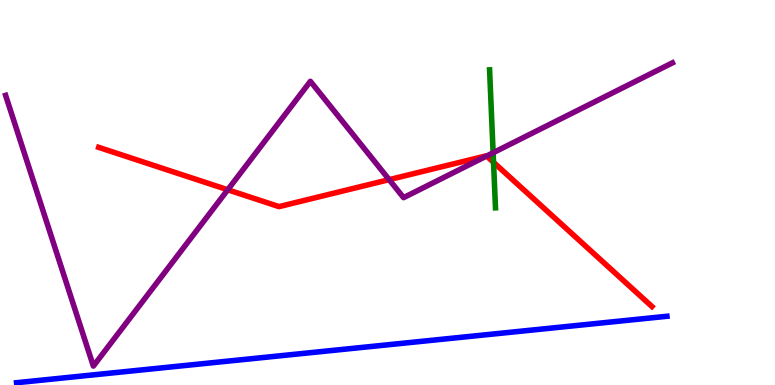[{'lines': ['blue', 'red'], 'intersections': []}, {'lines': ['green', 'red'], 'intersections': [{'x': 6.37, 'y': 5.78}]}, {'lines': ['purple', 'red'], 'intersections': [{'x': 2.94, 'y': 5.07}, {'x': 5.02, 'y': 5.33}, {'x': 6.28, 'y': 5.95}]}, {'lines': ['blue', 'green'], 'intersections': []}, {'lines': ['blue', 'purple'], 'intersections': []}, {'lines': ['green', 'purple'], 'intersections': [{'x': 6.36, 'y': 6.03}]}]